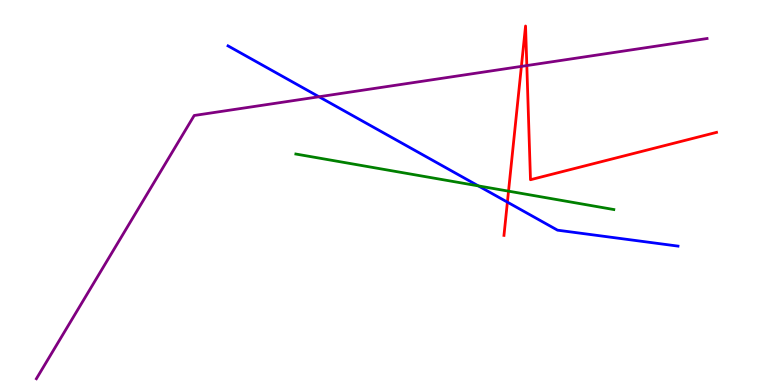[{'lines': ['blue', 'red'], 'intersections': [{'x': 6.55, 'y': 4.75}]}, {'lines': ['green', 'red'], 'intersections': [{'x': 6.56, 'y': 5.03}]}, {'lines': ['purple', 'red'], 'intersections': [{'x': 6.73, 'y': 8.28}, {'x': 6.8, 'y': 8.3}]}, {'lines': ['blue', 'green'], 'intersections': [{'x': 6.17, 'y': 5.17}]}, {'lines': ['blue', 'purple'], 'intersections': [{'x': 4.12, 'y': 7.49}]}, {'lines': ['green', 'purple'], 'intersections': []}]